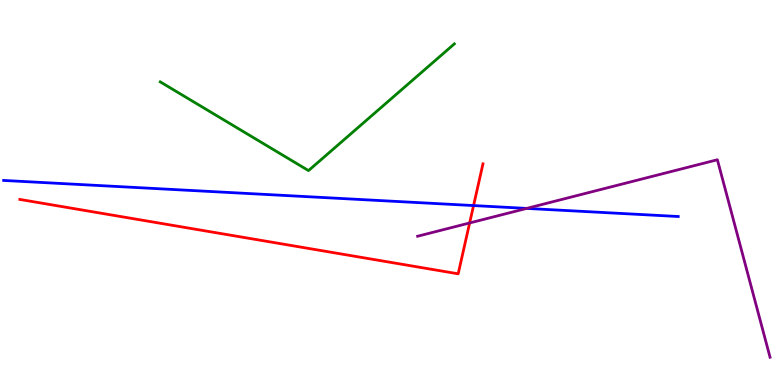[{'lines': ['blue', 'red'], 'intersections': [{'x': 6.11, 'y': 4.66}]}, {'lines': ['green', 'red'], 'intersections': []}, {'lines': ['purple', 'red'], 'intersections': [{'x': 6.06, 'y': 4.21}]}, {'lines': ['blue', 'green'], 'intersections': []}, {'lines': ['blue', 'purple'], 'intersections': [{'x': 6.8, 'y': 4.59}]}, {'lines': ['green', 'purple'], 'intersections': []}]